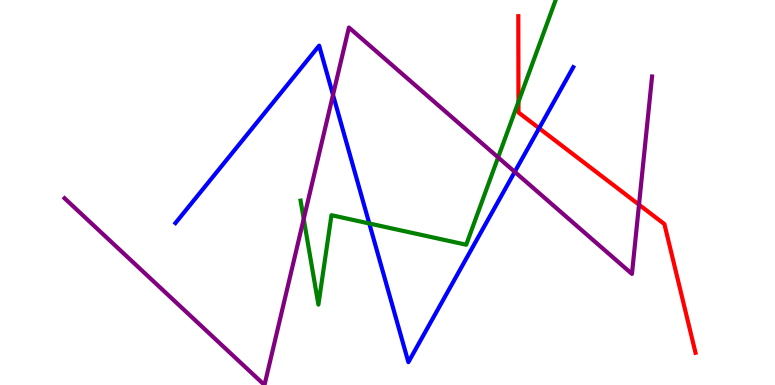[{'lines': ['blue', 'red'], 'intersections': [{'x': 6.96, 'y': 6.67}]}, {'lines': ['green', 'red'], 'intersections': [{'x': 6.69, 'y': 7.36}]}, {'lines': ['purple', 'red'], 'intersections': [{'x': 8.25, 'y': 4.68}]}, {'lines': ['blue', 'green'], 'intersections': [{'x': 4.76, 'y': 4.2}]}, {'lines': ['blue', 'purple'], 'intersections': [{'x': 4.3, 'y': 7.54}, {'x': 6.64, 'y': 5.54}]}, {'lines': ['green', 'purple'], 'intersections': [{'x': 3.92, 'y': 4.31}, {'x': 6.43, 'y': 5.91}]}]